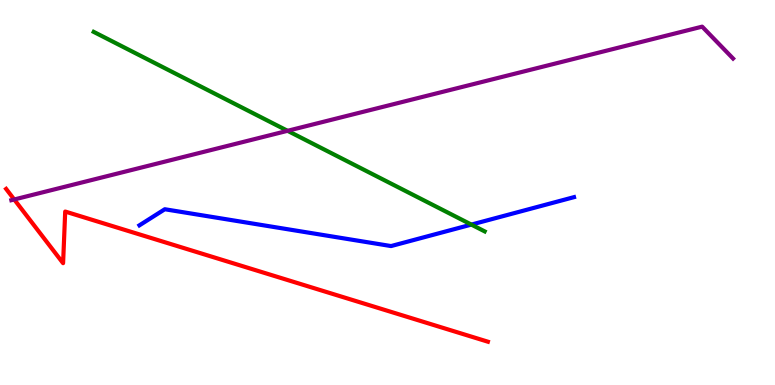[{'lines': ['blue', 'red'], 'intersections': []}, {'lines': ['green', 'red'], 'intersections': []}, {'lines': ['purple', 'red'], 'intersections': [{'x': 0.184, 'y': 4.82}]}, {'lines': ['blue', 'green'], 'intersections': [{'x': 6.08, 'y': 4.17}]}, {'lines': ['blue', 'purple'], 'intersections': []}, {'lines': ['green', 'purple'], 'intersections': [{'x': 3.71, 'y': 6.6}]}]